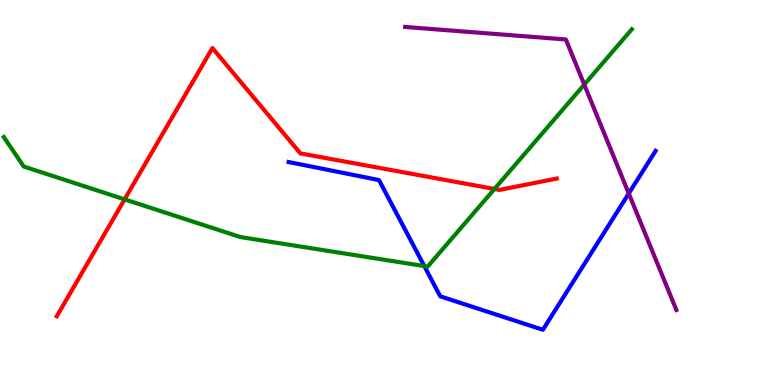[{'lines': ['blue', 'red'], 'intersections': []}, {'lines': ['green', 'red'], 'intersections': [{'x': 1.61, 'y': 4.82}, {'x': 6.38, 'y': 5.09}]}, {'lines': ['purple', 'red'], 'intersections': []}, {'lines': ['blue', 'green'], 'intersections': [{'x': 5.47, 'y': 3.09}]}, {'lines': ['blue', 'purple'], 'intersections': [{'x': 8.11, 'y': 4.97}]}, {'lines': ['green', 'purple'], 'intersections': [{'x': 7.54, 'y': 7.8}]}]